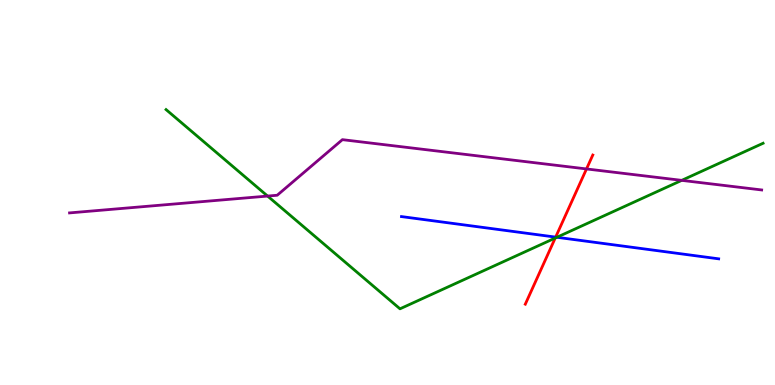[{'lines': ['blue', 'red'], 'intersections': [{'x': 7.17, 'y': 3.84}]}, {'lines': ['green', 'red'], 'intersections': [{'x': 7.16, 'y': 3.82}]}, {'lines': ['purple', 'red'], 'intersections': [{'x': 7.57, 'y': 5.61}]}, {'lines': ['blue', 'green'], 'intersections': [{'x': 7.19, 'y': 3.84}]}, {'lines': ['blue', 'purple'], 'intersections': []}, {'lines': ['green', 'purple'], 'intersections': [{'x': 3.45, 'y': 4.91}, {'x': 8.8, 'y': 5.32}]}]